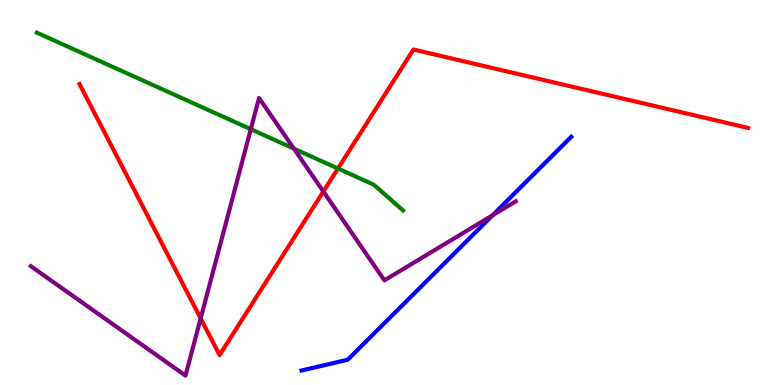[{'lines': ['blue', 'red'], 'intersections': []}, {'lines': ['green', 'red'], 'intersections': [{'x': 4.36, 'y': 5.62}]}, {'lines': ['purple', 'red'], 'intersections': [{'x': 2.59, 'y': 1.73}, {'x': 4.17, 'y': 5.03}]}, {'lines': ['blue', 'green'], 'intersections': []}, {'lines': ['blue', 'purple'], 'intersections': [{'x': 6.36, 'y': 4.41}]}, {'lines': ['green', 'purple'], 'intersections': [{'x': 3.24, 'y': 6.64}, {'x': 3.79, 'y': 6.14}]}]